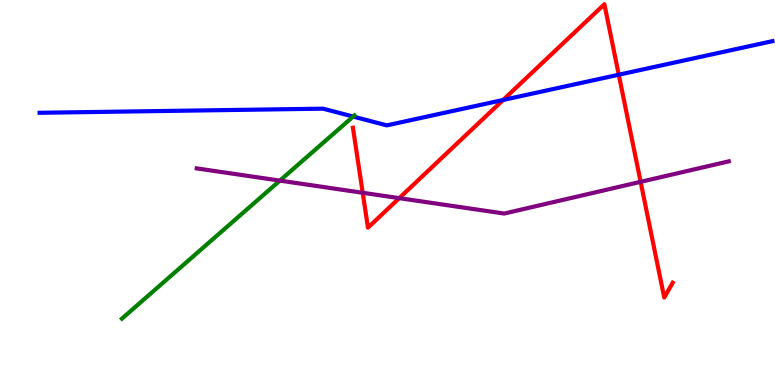[{'lines': ['blue', 'red'], 'intersections': [{'x': 6.49, 'y': 7.4}, {'x': 7.98, 'y': 8.06}]}, {'lines': ['green', 'red'], 'intersections': []}, {'lines': ['purple', 'red'], 'intersections': [{'x': 4.68, 'y': 4.99}, {'x': 5.15, 'y': 4.85}, {'x': 8.27, 'y': 5.28}]}, {'lines': ['blue', 'green'], 'intersections': [{'x': 4.56, 'y': 6.97}]}, {'lines': ['blue', 'purple'], 'intersections': []}, {'lines': ['green', 'purple'], 'intersections': [{'x': 3.61, 'y': 5.31}]}]